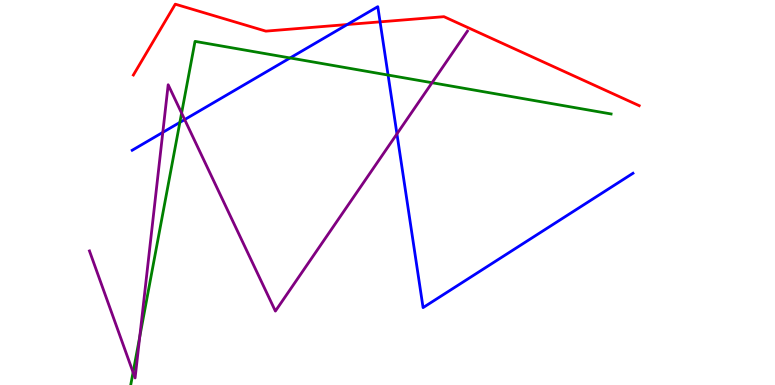[{'lines': ['blue', 'red'], 'intersections': [{'x': 4.48, 'y': 9.36}, {'x': 4.9, 'y': 9.43}]}, {'lines': ['green', 'red'], 'intersections': []}, {'lines': ['purple', 'red'], 'intersections': []}, {'lines': ['blue', 'green'], 'intersections': [{'x': 2.32, 'y': 6.82}, {'x': 3.74, 'y': 8.49}, {'x': 5.01, 'y': 8.05}]}, {'lines': ['blue', 'purple'], 'intersections': [{'x': 2.1, 'y': 6.56}, {'x': 2.38, 'y': 6.89}, {'x': 5.12, 'y': 6.52}]}, {'lines': ['green', 'purple'], 'intersections': [{'x': 1.72, 'y': 0.329}, {'x': 1.8, 'y': 1.25}, {'x': 2.34, 'y': 7.06}, {'x': 5.57, 'y': 7.85}]}]